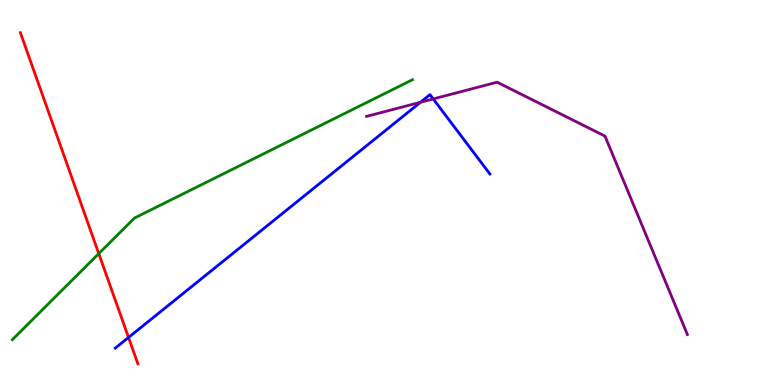[{'lines': ['blue', 'red'], 'intersections': [{'x': 1.66, 'y': 1.23}]}, {'lines': ['green', 'red'], 'intersections': [{'x': 1.27, 'y': 3.41}]}, {'lines': ['purple', 'red'], 'intersections': []}, {'lines': ['blue', 'green'], 'intersections': []}, {'lines': ['blue', 'purple'], 'intersections': [{'x': 5.43, 'y': 7.34}, {'x': 5.59, 'y': 7.43}]}, {'lines': ['green', 'purple'], 'intersections': []}]